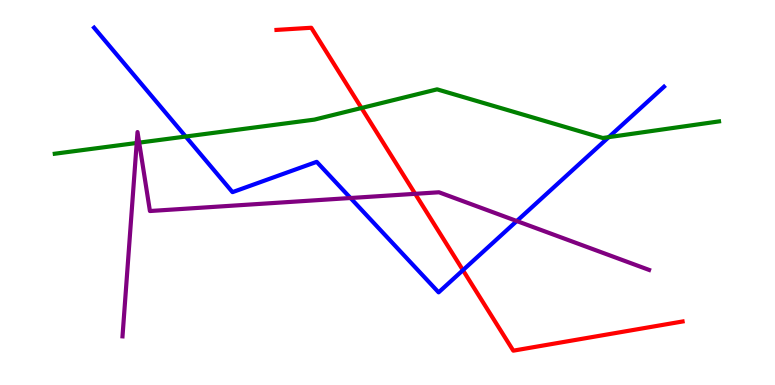[{'lines': ['blue', 'red'], 'intersections': [{'x': 5.97, 'y': 2.98}]}, {'lines': ['green', 'red'], 'intersections': [{'x': 4.66, 'y': 7.19}]}, {'lines': ['purple', 'red'], 'intersections': [{'x': 5.36, 'y': 4.97}]}, {'lines': ['blue', 'green'], 'intersections': [{'x': 2.4, 'y': 6.45}, {'x': 7.85, 'y': 6.44}]}, {'lines': ['blue', 'purple'], 'intersections': [{'x': 4.52, 'y': 4.86}, {'x': 6.67, 'y': 4.26}]}, {'lines': ['green', 'purple'], 'intersections': [{'x': 1.76, 'y': 6.29}, {'x': 1.8, 'y': 6.3}]}]